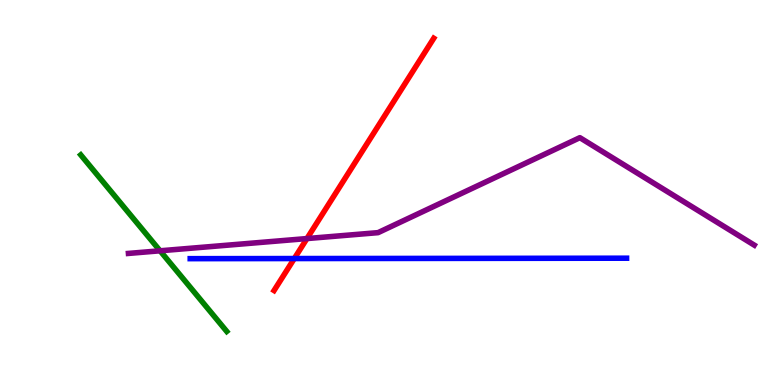[{'lines': ['blue', 'red'], 'intersections': [{'x': 3.8, 'y': 3.28}]}, {'lines': ['green', 'red'], 'intersections': []}, {'lines': ['purple', 'red'], 'intersections': [{'x': 3.96, 'y': 3.8}]}, {'lines': ['blue', 'green'], 'intersections': []}, {'lines': ['blue', 'purple'], 'intersections': []}, {'lines': ['green', 'purple'], 'intersections': [{'x': 2.07, 'y': 3.49}]}]